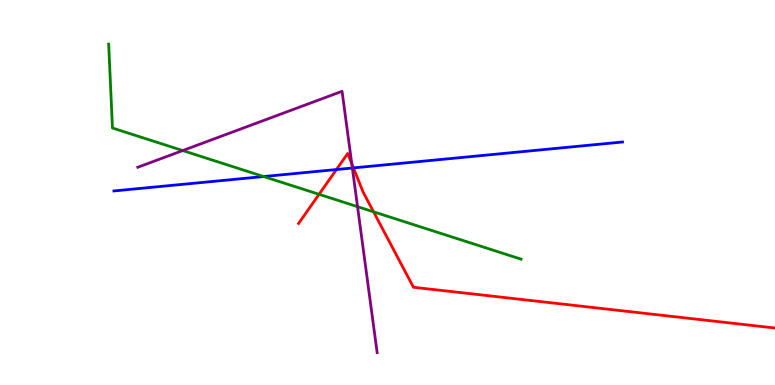[{'lines': ['blue', 'red'], 'intersections': [{'x': 4.34, 'y': 5.6}, {'x': 4.56, 'y': 5.64}]}, {'lines': ['green', 'red'], 'intersections': [{'x': 4.12, 'y': 4.95}, {'x': 4.82, 'y': 4.5}]}, {'lines': ['purple', 'red'], 'intersections': [{'x': 4.54, 'y': 5.75}]}, {'lines': ['blue', 'green'], 'intersections': [{'x': 3.4, 'y': 5.41}]}, {'lines': ['blue', 'purple'], 'intersections': [{'x': 4.55, 'y': 5.64}]}, {'lines': ['green', 'purple'], 'intersections': [{'x': 2.36, 'y': 6.09}, {'x': 4.61, 'y': 4.63}]}]